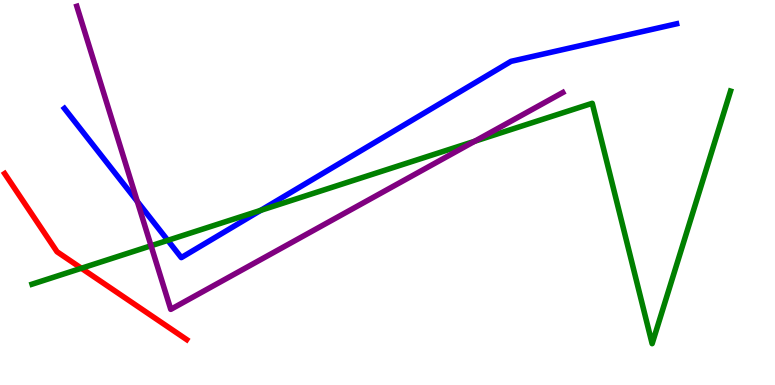[{'lines': ['blue', 'red'], 'intersections': []}, {'lines': ['green', 'red'], 'intersections': [{'x': 1.05, 'y': 3.03}]}, {'lines': ['purple', 'red'], 'intersections': []}, {'lines': ['blue', 'green'], 'intersections': [{'x': 2.17, 'y': 3.76}, {'x': 3.36, 'y': 4.54}]}, {'lines': ['blue', 'purple'], 'intersections': [{'x': 1.77, 'y': 4.77}]}, {'lines': ['green', 'purple'], 'intersections': [{'x': 1.95, 'y': 3.62}, {'x': 6.13, 'y': 6.33}]}]